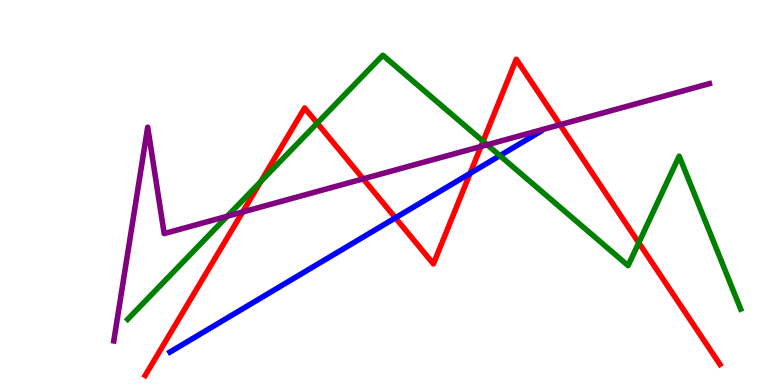[{'lines': ['blue', 'red'], 'intersections': [{'x': 5.1, 'y': 4.34}, {'x': 6.07, 'y': 5.5}]}, {'lines': ['green', 'red'], 'intersections': [{'x': 3.37, 'y': 5.29}, {'x': 4.09, 'y': 6.8}, {'x': 6.23, 'y': 6.33}, {'x': 8.24, 'y': 3.69}]}, {'lines': ['purple', 'red'], 'intersections': [{'x': 3.13, 'y': 4.49}, {'x': 4.69, 'y': 5.35}, {'x': 6.21, 'y': 6.2}, {'x': 7.23, 'y': 6.76}]}, {'lines': ['blue', 'green'], 'intersections': [{'x': 6.45, 'y': 5.96}]}, {'lines': ['blue', 'purple'], 'intersections': []}, {'lines': ['green', 'purple'], 'intersections': [{'x': 2.93, 'y': 4.38}, {'x': 6.29, 'y': 6.24}]}]